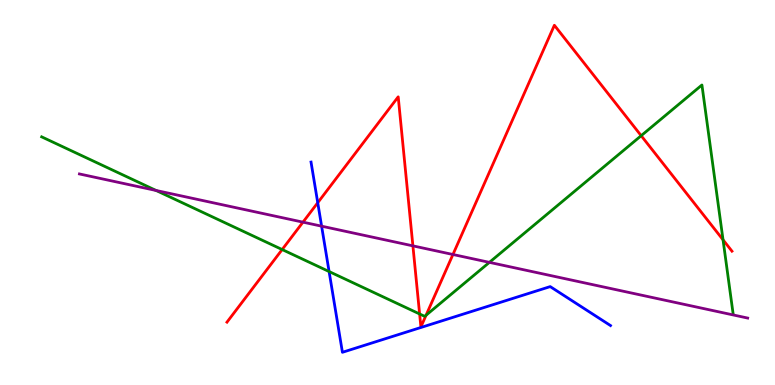[{'lines': ['blue', 'red'], 'intersections': [{'x': 4.1, 'y': 4.73}]}, {'lines': ['green', 'red'], 'intersections': [{'x': 3.64, 'y': 3.52}, {'x': 5.41, 'y': 1.85}, {'x': 5.5, 'y': 1.81}, {'x': 8.27, 'y': 6.48}, {'x': 9.33, 'y': 3.77}]}, {'lines': ['purple', 'red'], 'intersections': [{'x': 3.91, 'y': 4.23}, {'x': 5.33, 'y': 3.61}, {'x': 5.84, 'y': 3.39}]}, {'lines': ['blue', 'green'], 'intersections': [{'x': 4.25, 'y': 2.95}]}, {'lines': ['blue', 'purple'], 'intersections': [{'x': 4.15, 'y': 4.13}]}, {'lines': ['green', 'purple'], 'intersections': [{'x': 2.01, 'y': 5.05}, {'x': 6.31, 'y': 3.19}]}]